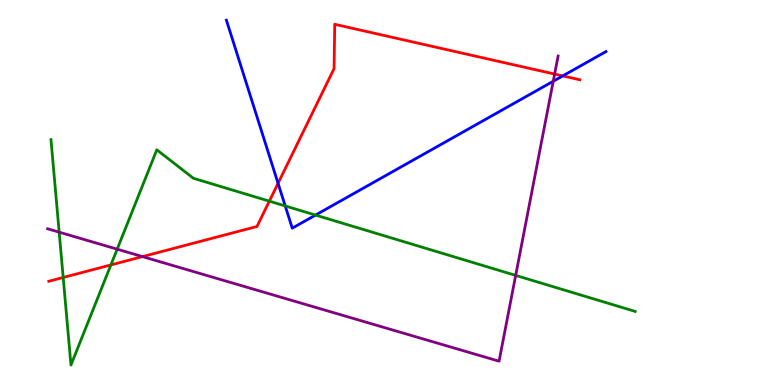[{'lines': ['blue', 'red'], 'intersections': [{'x': 3.59, 'y': 5.24}, {'x': 7.26, 'y': 8.03}]}, {'lines': ['green', 'red'], 'intersections': [{'x': 0.815, 'y': 2.79}, {'x': 1.43, 'y': 3.12}, {'x': 3.48, 'y': 4.77}]}, {'lines': ['purple', 'red'], 'intersections': [{'x': 1.84, 'y': 3.33}, {'x': 7.16, 'y': 8.08}]}, {'lines': ['blue', 'green'], 'intersections': [{'x': 3.68, 'y': 4.65}, {'x': 4.07, 'y': 4.41}]}, {'lines': ['blue', 'purple'], 'intersections': [{'x': 7.14, 'y': 7.89}]}, {'lines': ['green', 'purple'], 'intersections': [{'x': 0.764, 'y': 3.97}, {'x': 1.51, 'y': 3.53}, {'x': 6.65, 'y': 2.85}]}]